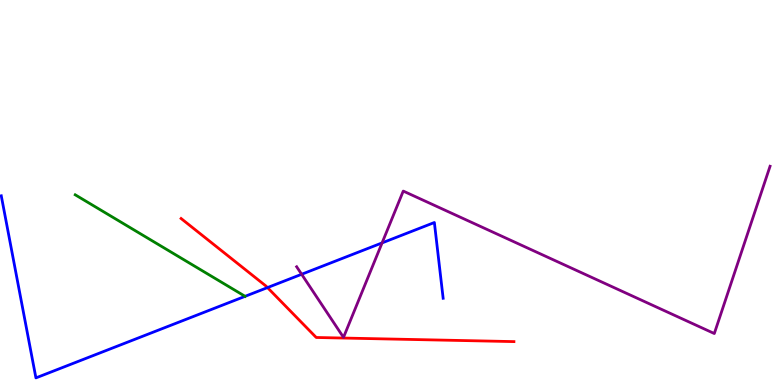[{'lines': ['blue', 'red'], 'intersections': [{'x': 3.45, 'y': 2.53}]}, {'lines': ['green', 'red'], 'intersections': []}, {'lines': ['purple', 'red'], 'intersections': []}, {'lines': ['blue', 'green'], 'intersections': [{'x': 3.16, 'y': 2.3}]}, {'lines': ['blue', 'purple'], 'intersections': [{'x': 3.89, 'y': 2.88}, {'x': 4.93, 'y': 3.69}]}, {'lines': ['green', 'purple'], 'intersections': []}]